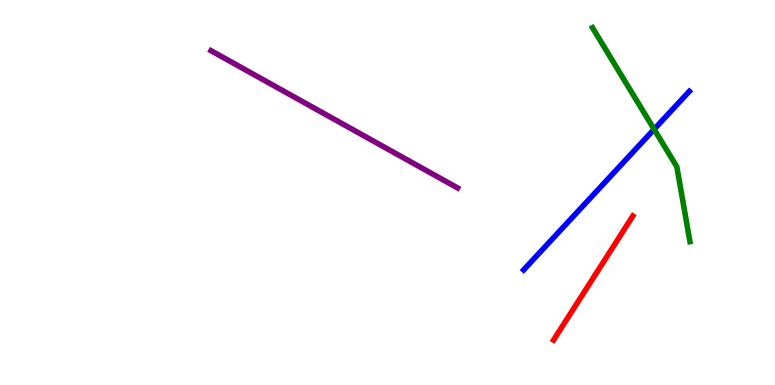[{'lines': ['blue', 'red'], 'intersections': []}, {'lines': ['green', 'red'], 'intersections': []}, {'lines': ['purple', 'red'], 'intersections': []}, {'lines': ['blue', 'green'], 'intersections': [{'x': 8.44, 'y': 6.64}]}, {'lines': ['blue', 'purple'], 'intersections': []}, {'lines': ['green', 'purple'], 'intersections': []}]